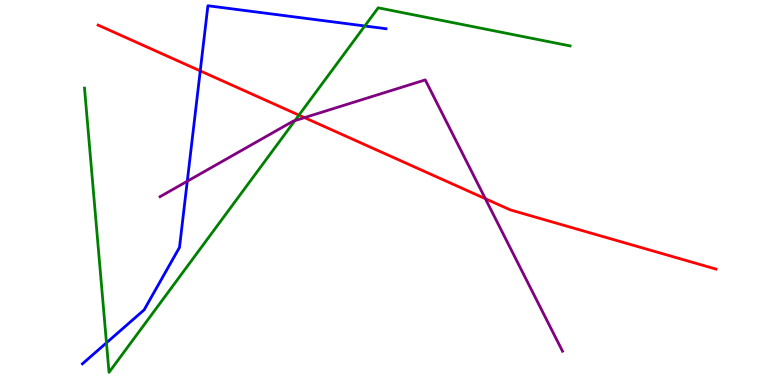[{'lines': ['blue', 'red'], 'intersections': [{'x': 2.58, 'y': 8.16}]}, {'lines': ['green', 'red'], 'intersections': [{'x': 3.86, 'y': 7.01}]}, {'lines': ['purple', 'red'], 'intersections': [{'x': 3.93, 'y': 6.94}, {'x': 6.26, 'y': 4.84}]}, {'lines': ['blue', 'green'], 'intersections': [{'x': 1.37, 'y': 1.1}, {'x': 4.71, 'y': 9.33}]}, {'lines': ['blue', 'purple'], 'intersections': [{'x': 2.42, 'y': 5.29}]}, {'lines': ['green', 'purple'], 'intersections': [{'x': 3.81, 'y': 6.87}]}]